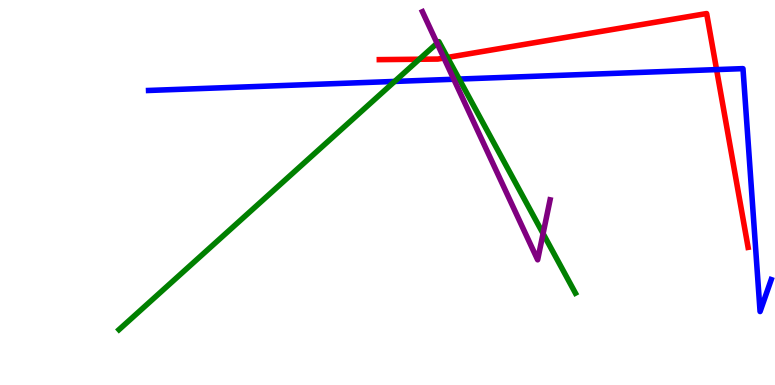[{'lines': ['blue', 'red'], 'intersections': [{'x': 9.25, 'y': 8.19}]}, {'lines': ['green', 'red'], 'intersections': [{'x': 5.41, 'y': 8.46}, {'x': 5.77, 'y': 8.51}]}, {'lines': ['purple', 'red'], 'intersections': [{'x': 5.73, 'y': 8.49}]}, {'lines': ['blue', 'green'], 'intersections': [{'x': 5.09, 'y': 7.89}, {'x': 5.92, 'y': 7.95}]}, {'lines': ['blue', 'purple'], 'intersections': [{'x': 5.86, 'y': 7.94}]}, {'lines': ['green', 'purple'], 'intersections': [{'x': 5.64, 'y': 8.88}, {'x': 7.01, 'y': 3.93}]}]